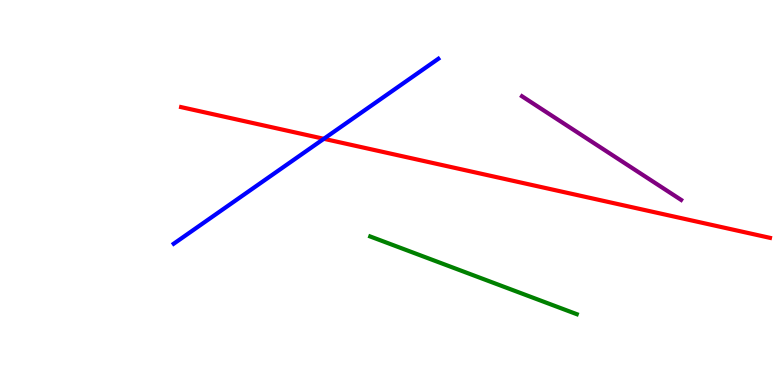[{'lines': ['blue', 'red'], 'intersections': [{'x': 4.18, 'y': 6.39}]}, {'lines': ['green', 'red'], 'intersections': []}, {'lines': ['purple', 'red'], 'intersections': []}, {'lines': ['blue', 'green'], 'intersections': []}, {'lines': ['blue', 'purple'], 'intersections': []}, {'lines': ['green', 'purple'], 'intersections': []}]